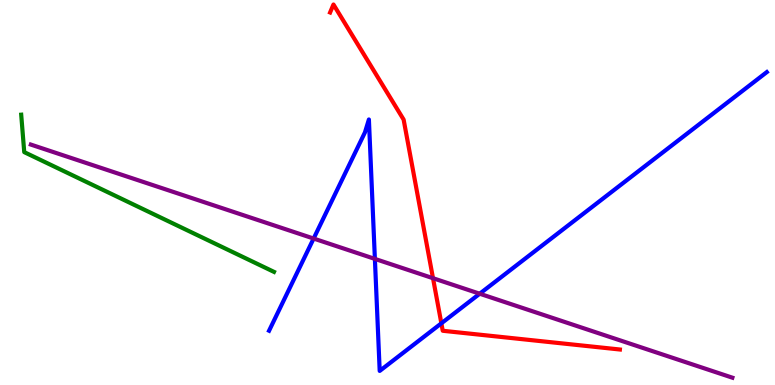[{'lines': ['blue', 'red'], 'intersections': [{'x': 5.69, 'y': 1.6}]}, {'lines': ['green', 'red'], 'intersections': []}, {'lines': ['purple', 'red'], 'intersections': [{'x': 5.59, 'y': 2.77}]}, {'lines': ['blue', 'green'], 'intersections': []}, {'lines': ['blue', 'purple'], 'intersections': [{'x': 4.05, 'y': 3.8}, {'x': 4.84, 'y': 3.28}, {'x': 6.19, 'y': 2.37}]}, {'lines': ['green', 'purple'], 'intersections': []}]